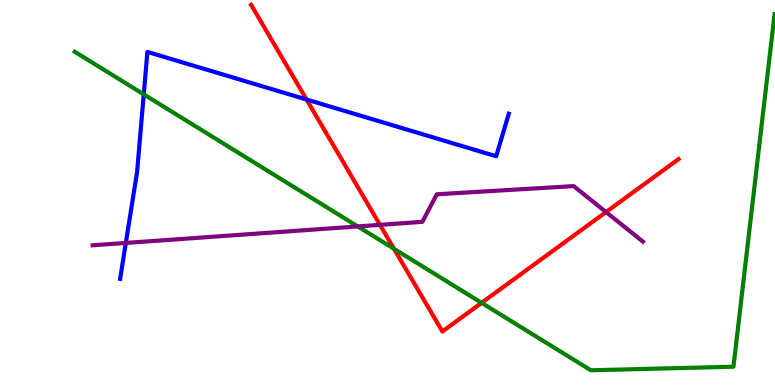[{'lines': ['blue', 'red'], 'intersections': [{'x': 3.96, 'y': 7.41}]}, {'lines': ['green', 'red'], 'intersections': [{'x': 5.08, 'y': 3.54}, {'x': 6.21, 'y': 2.13}]}, {'lines': ['purple', 'red'], 'intersections': [{'x': 4.9, 'y': 4.16}, {'x': 7.82, 'y': 4.49}]}, {'lines': ['blue', 'green'], 'intersections': [{'x': 1.85, 'y': 7.55}]}, {'lines': ['blue', 'purple'], 'intersections': [{'x': 1.62, 'y': 3.69}]}, {'lines': ['green', 'purple'], 'intersections': [{'x': 4.62, 'y': 4.12}]}]